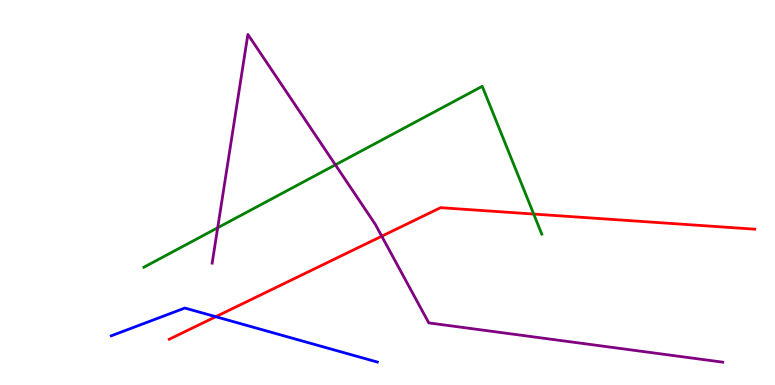[{'lines': ['blue', 'red'], 'intersections': [{'x': 2.78, 'y': 1.77}]}, {'lines': ['green', 'red'], 'intersections': [{'x': 6.89, 'y': 4.44}]}, {'lines': ['purple', 'red'], 'intersections': [{'x': 4.93, 'y': 3.86}]}, {'lines': ['blue', 'green'], 'intersections': []}, {'lines': ['blue', 'purple'], 'intersections': []}, {'lines': ['green', 'purple'], 'intersections': [{'x': 2.81, 'y': 4.08}, {'x': 4.33, 'y': 5.72}]}]